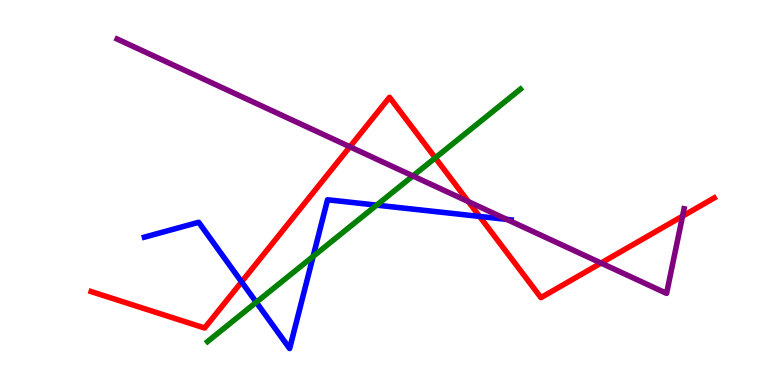[{'lines': ['blue', 'red'], 'intersections': [{'x': 3.12, 'y': 2.68}, {'x': 6.19, 'y': 4.38}]}, {'lines': ['green', 'red'], 'intersections': [{'x': 5.62, 'y': 5.9}]}, {'lines': ['purple', 'red'], 'intersections': [{'x': 4.51, 'y': 6.19}, {'x': 6.04, 'y': 4.76}, {'x': 7.76, 'y': 3.17}, {'x': 8.81, 'y': 4.39}]}, {'lines': ['blue', 'green'], 'intersections': [{'x': 3.31, 'y': 2.15}, {'x': 4.04, 'y': 3.34}, {'x': 4.86, 'y': 4.67}]}, {'lines': ['blue', 'purple'], 'intersections': [{'x': 6.54, 'y': 4.3}]}, {'lines': ['green', 'purple'], 'intersections': [{'x': 5.33, 'y': 5.43}]}]